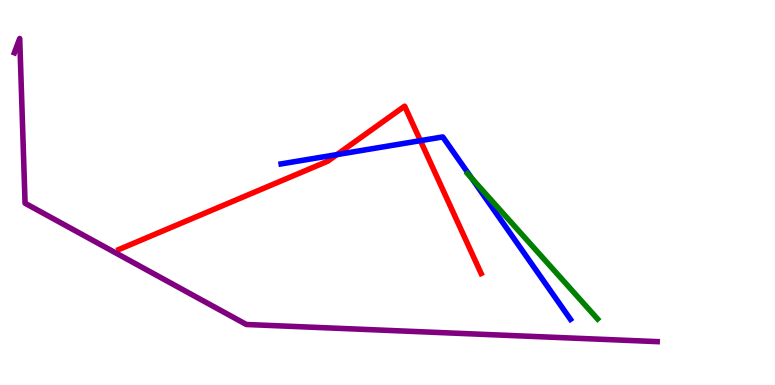[{'lines': ['blue', 'red'], 'intersections': [{'x': 4.35, 'y': 5.98}, {'x': 5.42, 'y': 6.35}]}, {'lines': ['green', 'red'], 'intersections': []}, {'lines': ['purple', 'red'], 'intersections': []}, {'lines': ['blue', 'green'], 'intersections': [{'x': 6.09, 'y': 5.37}]}, {'lines': ['blue', 'purple'], 'intersections': []}, {'lines': ['green', 'purple'], 'intersections': []}]